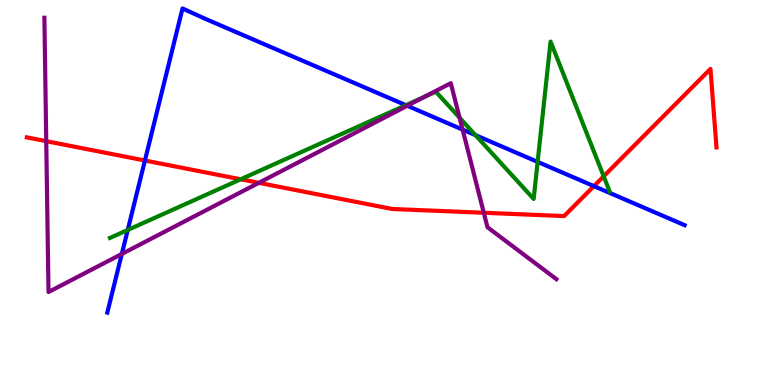[{'lines': ['blue', 'red'], 'intersections': [{'x': 1.87, 'y': 5.83}, {'x': 7.66, 'y': 5.17}]}, {'lines': ['green', 'red'], 'intersections': [{'x': 3.11, 'y': 5.34}, {'x': 7.79, 'y': 5.42}]}, {'lines': ['purple', 'red'], 'intersections': [{'x': 0.597, 'y': 6.33}, {'x': 3.34, 'y': 5.25}, {'x': 6.24, 'y': 4.47}]}, {'lines': ['blue', 'green'], 'intersections': [{'x': 1.65, 'y': 4.03}, {'x': 5.24, 'y': 7.27}, {'x': 6.13, 'y': 6.49}, {'x': 6.94, 'y': 5.79}]}, {'lines': ['blue', 'purple'], 'intersections': [{'x': 1.57, 'y': 3.4}, {'x': 5.25, 'y': 7.25}, {'x': 5.97, 'y': 6.63}]}, {'lines': ['green', 'purple'], 'intersections': [{'x': 5.48, 'y': 7.49}, {'x': 5.93, 'y': 6.94}]}]